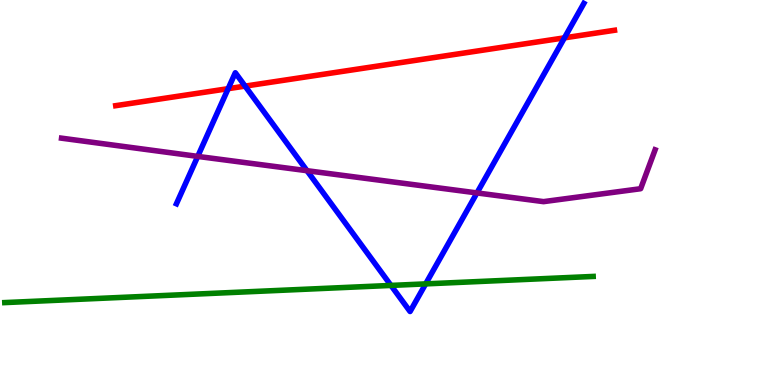[{'lines': ['blue', 'red'], 'intersections': [{'x': 2.94, 'y': 7.7}, {'x': 3.16, 'y': 7.76}, {'x': 7.28, 'y': 9.02}]}, {'lines': ['green', 'red'], 'intersections': []}, {'lines': ['purple', 'red'], 'intersections': []}, {'lines': ['blue', 'green'], 'intersections': [{'x': 5.04, 'y': 2.59}, {'x': 5.49, 'y': 2.63}]}, {'lines': ['blue', 'purple'], 'intersections': [{'x': 2.55, 'y': 5.94}, {'x': 3.96, 'y': 5.57}, {'x': 6.15, 'y': 4.99}]}, {'lines': ['green', 'purple'], 'intersections': []}]